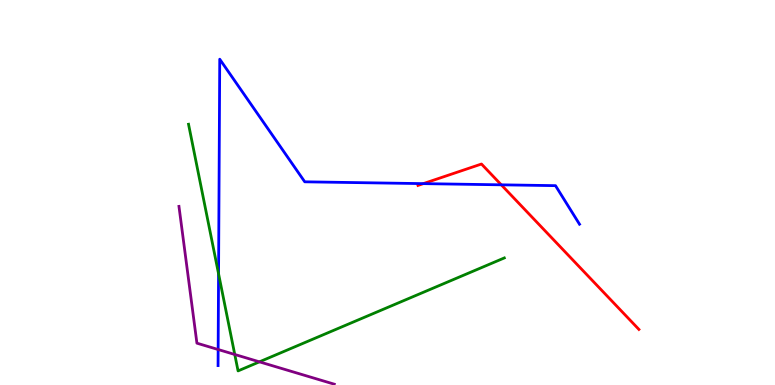[{'lines': ['blue', 'red'], 'intersections': [{'x': 5.46, 'y': 5.23}, {'x': 6.47, 'y': 5.2}]}, {'lines': ['green', 'red'], 'intersections': []}, {'lines': ['purple', 'red'], 'intersections': []}, {'lines': ['blue', 'green'], 'intersections': [{'x': 2.82, 'y': 2.89}]}, {'lines': ['blue', 'purple'], 'intersections': [{'x': 2.81, 'y': 0.922}]}, {'lines': ['green', 'purple'], 'intersections': [{'x': 3.03, 'y': 0.793}, {'x': 3.35, 'y': 0.602}]}]